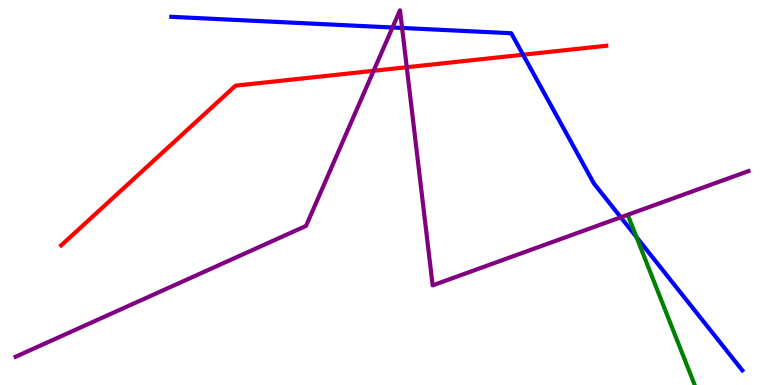[{'lines': ['blue', 'red'], 'intersections': [{'x': 6.75, 'y': 8.58}]}, {'lines': ['green', 'red'], 'intersections': []}, {'lines': ['purple', 'red'], 'intersections': [{'x': 4.82, 'y': 8.16}, {'x': 5.25, 'y': 8.25}]}, {'lines': ['blue', 'green'], 'intersections': [{'x': 8.21, 'y': 3.84}]}, {'lines': ['blue', 'purple'], 'intersections': [{'x': 5.06, 'y': 9.29}, {'x': 5.19, 'y': 9.27}, {'x': 8.01, 'y': 4.36}]}, {'lines': ['green', 'purple'], 'intersections': []}]